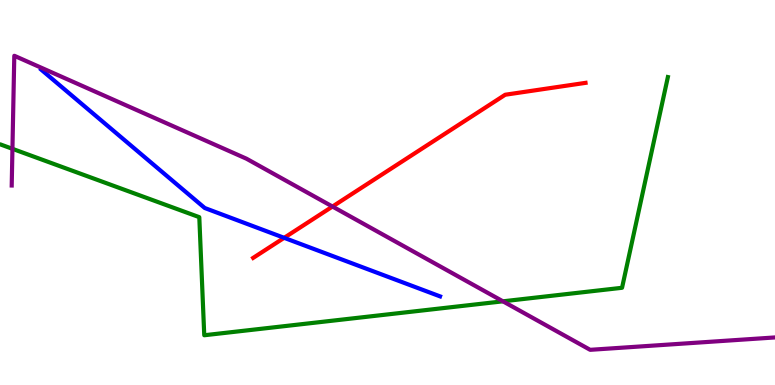[{'lines': ['blue', 'red'], 'intersections': [{'x': 3.67, 'y': 3.82}]}, {'lines': ['green', 'red'], 'intersections': []}, {'lines': ['purple', 'red'], 'intersections': [{'x': 4.29, 'y': 4.64}]}, {'lines': ['blue', 'green'], 'intersections': []}, {'lines': ['blue', 'purple'], 'intersections': []}, {'lines': ['green', 'purple'], 'intersections': [{'x': 0.161, 'y': 6.13}, {'x': 6.49, 'y': 2.17}]}]